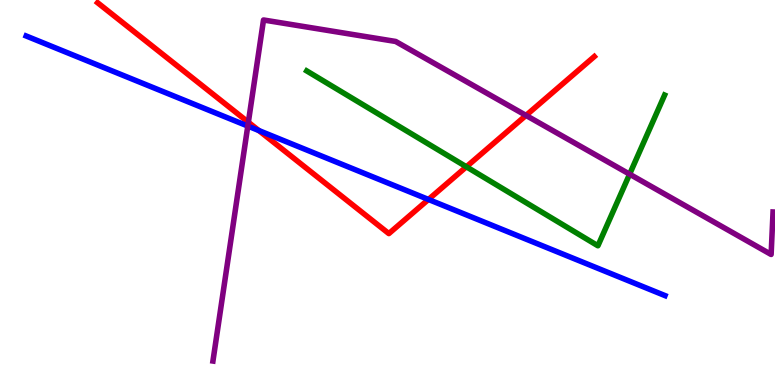[{'lines': ['blue', 'red'], 'intersections': [{'x': 3.34, 'y': 6.61}, {'x': 5.53, 'y': 4.82}]}, {'lines': ['green', 'red'], 'intersections': [{'x': 6.02, 'y': 5.67}]}, {'lines': ['purple', 'red'], 'intersections': [{'x': 3.2, 'y': 6.83}, {'x': 6.79, 'y': 7.0}]}, {'lines': ['blue', 'green'], 'intersections': []}, {'lines': ['blue', 'purple'], 'intersections': [{'x': 3.2, 'y': 6.73}]}, {'lines': ['green', 'purple'], 'intersections': [{'x': 8.12, 'y': 5.48}]}]